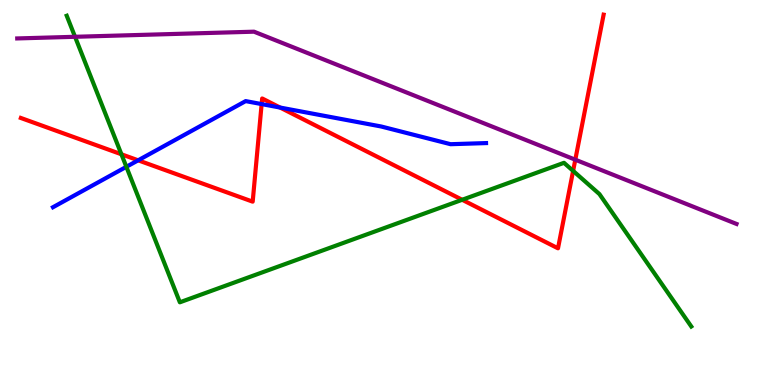[{'lines': ['blue', 'red'], 'intersections': [{'x': 1.78, 'y': 5.84}, {'x': 3.38, 'y': 7.3}, {'x': 3.61, 'y': 7.21}]}, {'lines': ['green', 'red'], 'intersections': [{'x': 1.57, 'y': 5.99}, {'x': 5.96, 'y': 4.81}, {'x': 7.4, 'y': 5.56}]}, {'lines': ['purple', 'red'], 'intersections': [{'x': 7.42, 'y': 5.85}]}, {'lines': ['blue', 'green'], 'intersections': [{'x': 1.63, 'y': 5.67}]}, {'lines': ['blue', 'purple'], 'intersections': []}, {'lines': ['green', 'purple'], 'intersections': [{'x': 0.968, 'y': 9.04}]}]